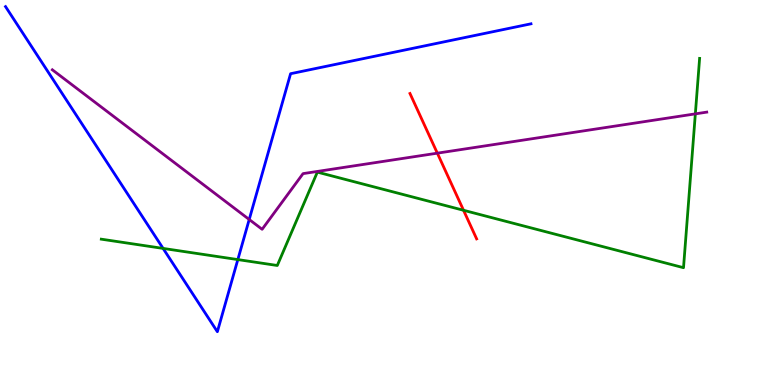[{'lines': ['blue', 'red'], 'intersections': []}, {'lines': ['green', 'red'], 'intersections': [{'x': 5.98, 'y': 4.54}]}, {'lines': ['purple', 'red'], 'intersections': [{'x': 5.64, 'y': 6.02}]}, {'lines': ['blue', 'green'], 'intersections': [{'x': 2.1, 'y': 3.55}, {'x': 3.07, 'y': 3.26}]}, {'lines': ['blue', 'purple'], 'intersections': [{'x': 3.22, 'y': 4.3}]}, {'lines': ['green', 'purple'], 'intersections': [{'x': 8.97, 'y': 7.04}]}]